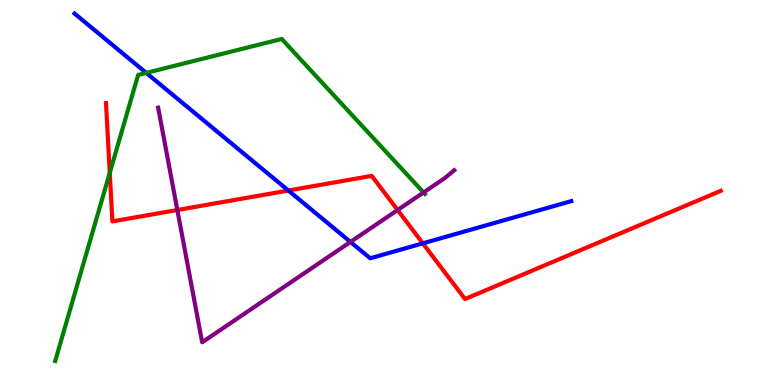[{'lines': ['blue', 'red'], 'intersections': [{'x': 3.72, 'y': 5.05}, {'x': 5.46, 'y': 3.68}]}, {'lines': ['green', 'red'], 'intersections': [{'x': 1.42, 'y': 5.51}]}, {'lines': ['purple', 'red'], 'intersections': [{'x': 2.29, 'y': 4.55}, {'x': 5.13, 'y': 4.54}]}, {'lines': ['blue', 'green'], 'intersections': [{'x': 1.89, 'y': 8.11}]}, {'lines': ['blue', 'purple'], 'intersections': [{'x': 4.52, 'y': 3.72}]}, {'lines': ['green', 'purple'], 'intersections': [{'x': 5.47, 'y': 5.0}]}]